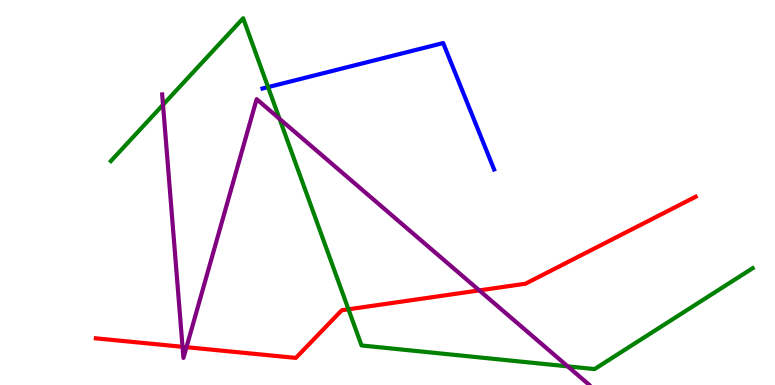[{'lines': ['blue', 'red'], 'intersections': []}, {'lines': ['green', 'red'], 'intersections': [{'x': 4.5, 'y': 1.97}]}, {'lines': ['purple', 'red'], 'intersections': [{'x': 2.36, 'y': 0.992}, {'x': 2.41, 'y': 0.982}, {'x': 6.18, 'y': 2.46}]}, {'lines': ['blue', 'green'], 'intersections': [{'x': 3.46, 'y': 7.74}]}, {'lines': ['blue', 'purple'], 'intersections': []}, {'lines': ['green', 'purple'], 'intersections': [{'x': 2.1, 'y': 7.28}, {'x': 3.61, 'y': 6.91}, {'x': 7.33, 'y': 0.484}]}]